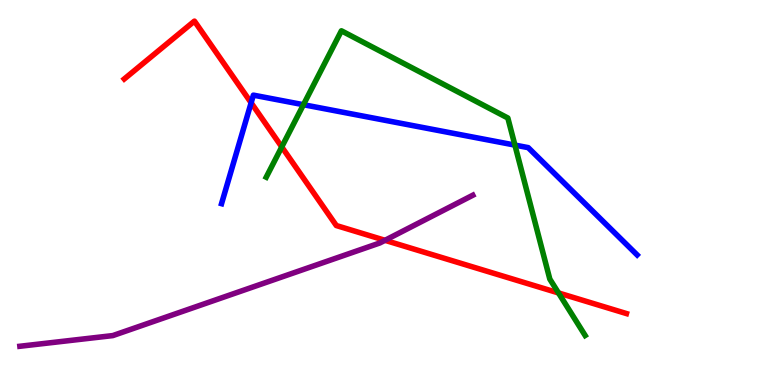[{'lines': ['blue', 'red'], 'intersections': [{'x': 3.24, 'y': 7.33}]}, {'lines': ['green', 'red'], 'intersections': [{'x': 3.64, 'y': 6.18}, {'x': 7.21, 'y': 2.39}]}, {'lines': ['purple', 'red'], 'intersections': [{'x': 4.97, 'y': 3.76}]}, {'lines': ['blue', 'green'], 'intersections': [{'x': 3.92, 'y': 7.28}, {'x': 6.64, 'y': 6.23}]}, {'lines': ['blue', 'purple'], 'intersections': []}, {'lines': ['green', 'purple'], 'intersections': []}]